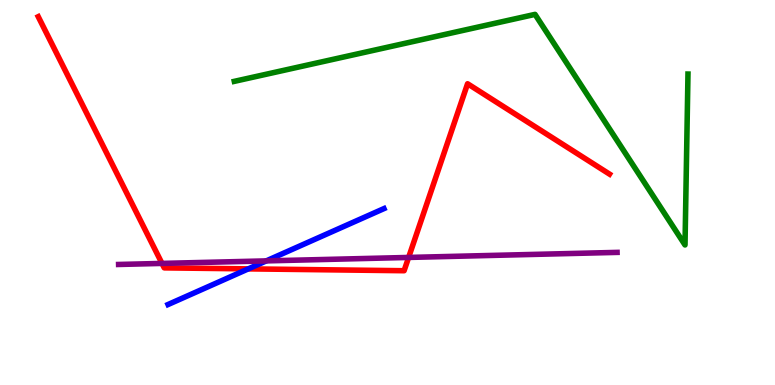[{'lines': ['blue', 'red'], 'intersections': [{'x': 3.2, 'y': 3.02}]}, {'lines': ['green', 'red'], 'intersections': []}, {'lines': ['purple', 'red'], 'intersections': [{'x': 2.09, 'y': 3.16}, {'x': 5.27, 'y': 3.31}]}, {'lines': ['blue', 'green'], 'intersections': []}, {'lines': ['blue', 'purple'], 'intersections': [{'x': 3.44, 'y': 3.22}]}, {'lines': ['green', 'purple'], 'intersections': []}]